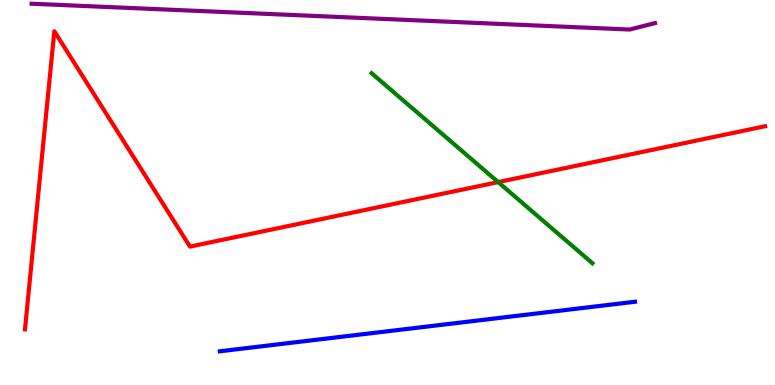[{'lines': ['blue', 'red'], 'intersections': []}, {'lines': ['green', 'red'], 'intersections': [{'x': 6.43, 'y': 5.27}]}, {'lines': ['purple', 'red'], 'intersections': []}, {'lines': ['blue', 'green'], 'intersections': []}, {'lines': ['blue', 'purple'], 'intersections': []}, {'lines': ['green', 'purple'], 'intersections': []}]